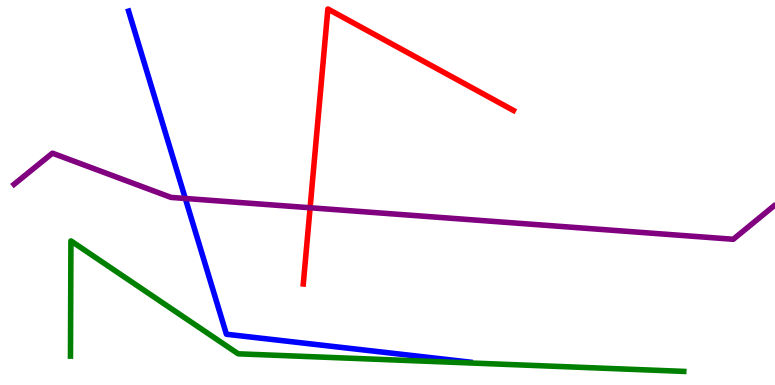[{'lines': ['blue', 'red'], 'intersections': []}, {'lines': ['green', 'red'], 'intersections': []}, {'lines': ['purple', 'red'], 'intersections': [{'x': 4.0, 'y': 4.6}]}, {'lines': ['blue', 'green'], 'intersections': []}, {'lines': ['blue', 'purple'], 'intersections': [{'x': 2.39, 'y': 4.84}]}, {'lines': ['green', 'purple'], 'intersections': []}]